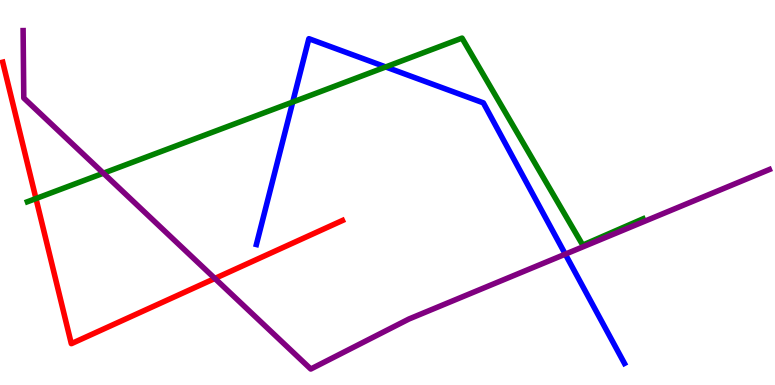[{'lines': ['blue', 'red'], 'intersections': []}, {'lines': ['green', 'red'], 'intersections': [{'x': 0.464, 'y': 4.84}]}, {'lines': ['purple', 'red'], 'intersections': [{'x': 2.77, 'y': 2.77}]}, {'lines': ['blue', 'green'], 'intersections': [{'x': 3.78, 'y': 7.35}, {'x': 4.98, 'y': 8.26}]}, {'lines': ['blue', 'purple'], 'intersections': [{'x': 7.29, 'y': 3.4}]}, {'lines': ['green', 'purple'], 'intersections': [{'x': 1.33, 'y': 5.5}]}]